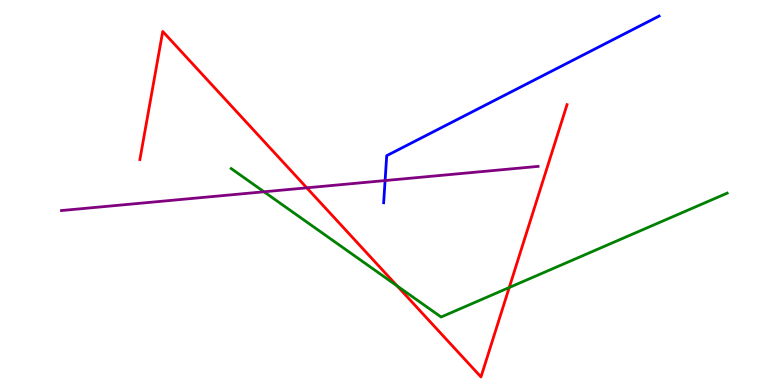[{'lines': ['blue', 'red'], 'intersections': []}, {'lines': ['green', 'red'], 'intersections': [{'x': 5.12, 'y': 2.57}, {'x': 6.57, 'y': 2.53}]}, {'lines': ['purple', 'red'], 'intersections': [{'x': 3.96, 'y': 5.12}]}, {'lines': ['blue', 'green'], 'intersections': []}, {'lines': ['blue', 'purple'], 'intersections': [{'x': 4.97, 'y': 5.31}]}, {'lines': ['green', 'purple'], 'intersections': [{'x': 3.41, 'y': 5.02}]}]